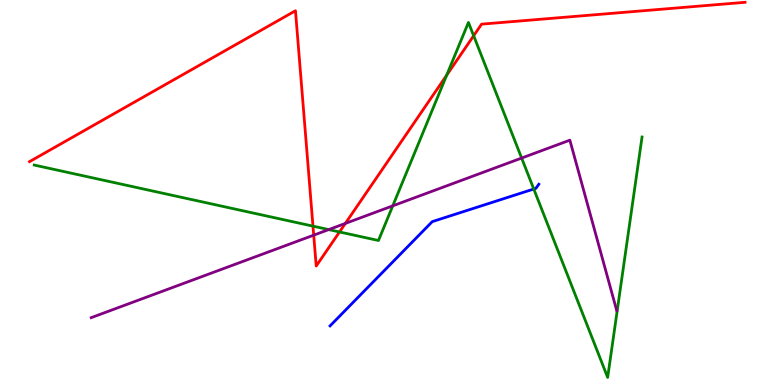[{'lines': ['blue', 'red'], 'intersections': []}, {'lines': ['green', 'red'], 'intersections': [{'x': 4.04, 'y': 4.13}, {'x': 4.38, 'y': 3.98}, {'x': 5.76, 'y': 8.05}, {'x': 6.11, 'y': 9.07}]}, {'lines': ['purple', 'red'], 'intersections': [{'x': 4.05, 'y': 3.89}, {'x': 4.46, 'y': 4.2}]}, {'lines': ['blue', 'green'], 'intersections': [{'x': 6.89, 'y': 5.09}]}, {'lines': ['blue', 'purple'], 'intersections': []}, {'lines': ['green', 'purple'], 'intersections': [{'x': 4.24, 'y': 4.04}, {'x': 5.07, 'y': 4.65}, {'x': 6.73, 'y': 5.89}]}]